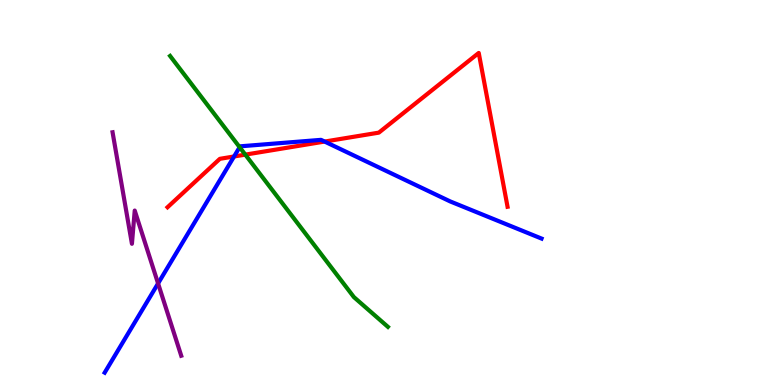[{'lines': ['blue', 'red'], 'intersections': [{'x': 3.02, 'y': 5.94}, {'x': 4.19, 'y': 6.32}]}, {'lines': ['green', 'red'], 'intersections': [{'x': 3.17, 'y': 5.98}]}, {'lines': ['purple', 'red'], 'intersections': []}, {'lines': ['blue', 'green'], 'intersections': [{'x': 3.09, 'y': 6.18}]}, {'lines': ['blue', 'purple'], 'intersections': [{'x': 2.04, 'y': 2.64}]}, {'lines': ['green', 'purple'], 'intersections': []}]